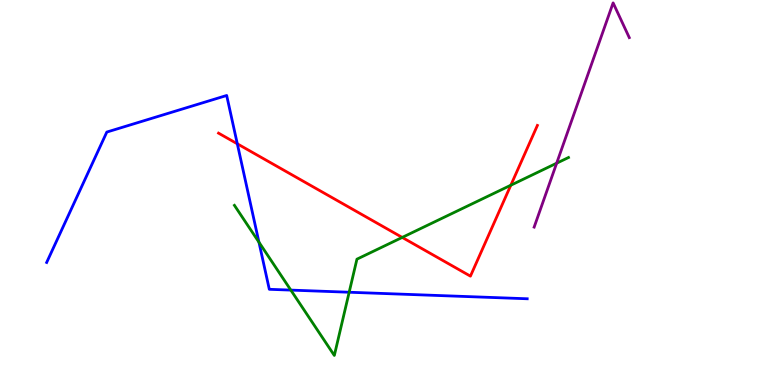[{'lines': ['blue', 'red'], 'intersections': [{'x': 3.06, 'y': 6.26}]}, {'lines': ['green', 'red'], 'intersections': [{'x': 5.19, 'y': 3.83}, {'x': 6.59, 'y': 5.19}]}, {'lines': ['purple', 'red'], 'intersections': []}, {'lines': ['blue', 'green'], 'intersections': [{'x': 3.34, 'y': 3.71}, {'x': 3.75, 'y': 2.46}, {'x': 4.51, 'y': 2.41}]}, {'lines': ['blue', 'purple'], 'intersections': []}, {'lines': ['green', 'purple'], 'intersections': [{'x': 7.18, 'y': 5.76}]}]